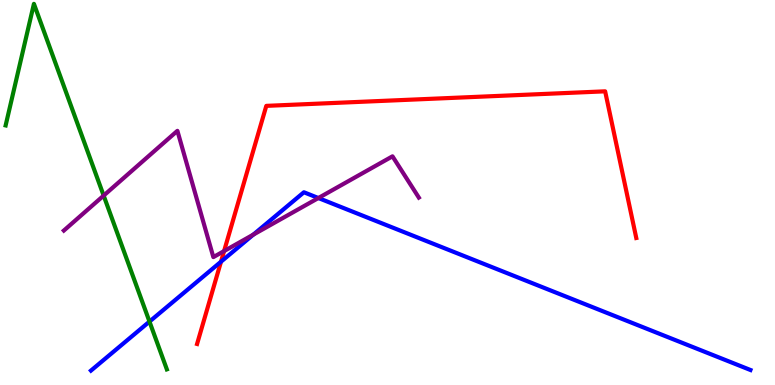[{'lines': ['blue', 'red'], 'intersections': [{'x': 2.85, 'y': 3.2}]}, {'lines': ['green', 'red'], 'intersections': []}, {'lines': ['purple', 'red'], 'intersections': [{'x': 2.89, 'y': 3.48}]}, {'lines': ['blue', 'green'], 'intersections': [{'x': 1.93, 'y': 1.65}]}, {'lines': ['blue', 'purple'], 'intersections': [{'x': 3.27, 'y': 3.91}, {'x': 4.11, 'y': 4.86}]}, {'lines': ['green', 'purple'], 'intersections': [{'x': 1.34, 'y': 4.92}]}]